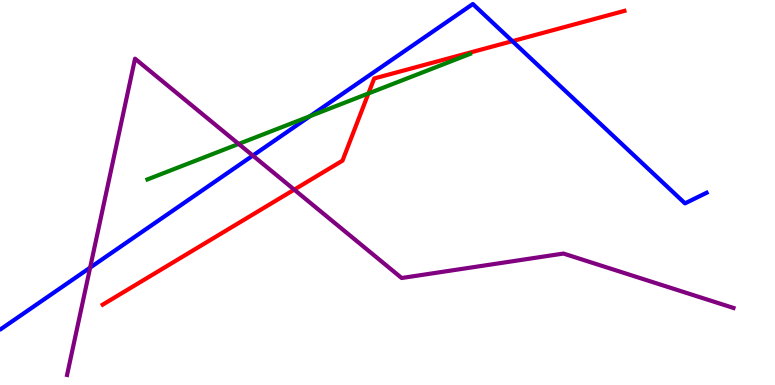[{'lines': ['blue', 'red'], 'intersections': [{'x': 6.61, 'y': 8.93}]}, {'lines': ['green', 'red'], 'intersections': [{'x': 4.75, 'y': 7.57}]}, {'lines': ['purple', 'red'], 'intersections': [{'x': 3.8, 'y': 5.07}]}, {'lines': ['blue', 'green'], 'intersections': [{'x': 4.0, 'y': 6.98}]}, {'lines': ['blue', 'purple'], 'intersections': [{'x': 1.16, 'y': 3.05}, {'x': 3.26, 'y': 5.96}]}, {'lines': ['green', 'purple'], 'intersections': [{'x': 3.08, 'y': 6.26}]}]